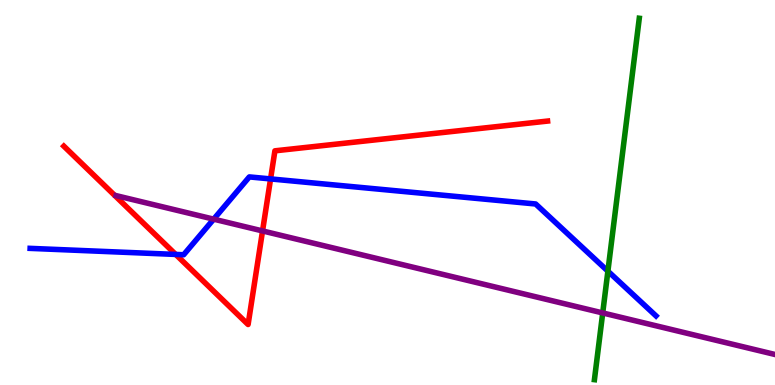[{'lines': ['blue', 'red'], 'intersections': [{'x': 2.27, 'y': 3.39}, {'x': 3.49, 'y': 5.35}]}, {'lines': ['green', 'red'], 'intersections': []}, {'lines': ['purple', 'red'], 'intersections': [{'x': 3.39, 'y': 4.0}]}, {'lines': ['blue', 'green'], 'intersections': [{'x': 7.84, 'y': 2.96}]}, {'lines': ['blue', 'purple'], 'intersections': [{'x': 2.76, 'y': 4.31}]}, {'lines': ['green', 'purple'], 'intersections': [{'x': 7.78, 'y': 1.87}]}]